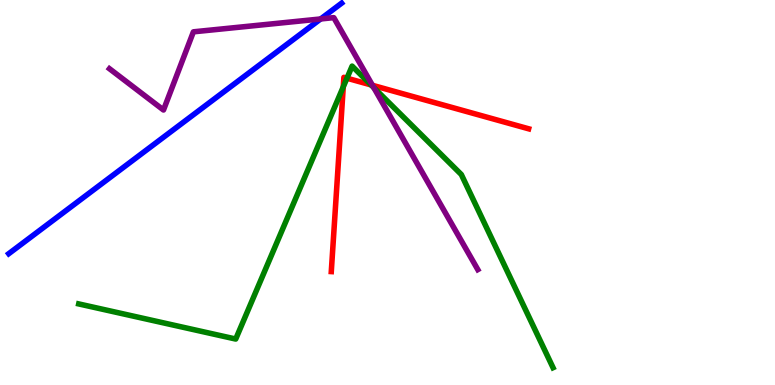[{'lines': ['blue', 'red'], 'intersections': []}, {'lines': ['green', 'red'], 'intersections': [{'x': 4.43, 'y': 7.74}, {'x': 4.48, 'y': 7.97}, {'x': 4.79, 'y': 7.79}]}, {'lines': ['purple', 'red'], 'intersections': [{'x': 4.81, 'y': 7.78}]}, {'lines': ['blue', 'green'], 'intersections': []}, {'lines': ['blue', 'purple'], 'intersections': [{'x': 4.14, 'y': 9.51}]}, {'lines': ['green', 'purple'], 'intersections': [{'x': 4.82, 'y': 7.72}]}]